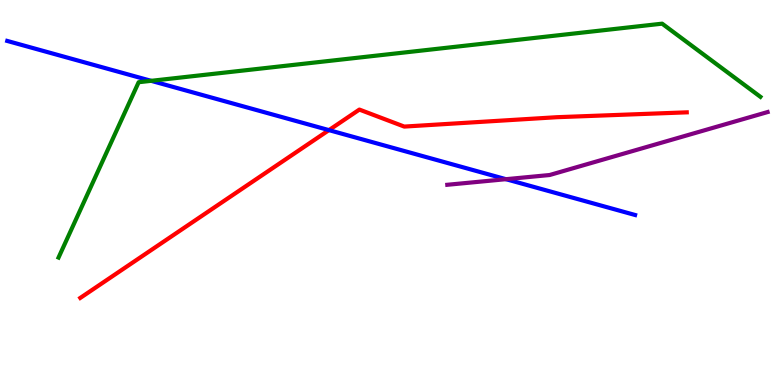[{'lines': ['blue', 'red'], 'intersections': [{'x': 4.24, 'y': 6.62}]}, {'lines': ['green', 'red'], 'intersections': []}, {'lines': ['purple', 'red'], 'intersections': []}, {'lines': ['blue', 'green'], 'intersections': [{'x': 1.95, 'y': 7.9}]}, {'lines': ['blue', 'purple'], 'intersections': [{'x': 6.53, 'y': 5.35}]}, {'lines': ['green', 'purple'], 'intersections': []}]